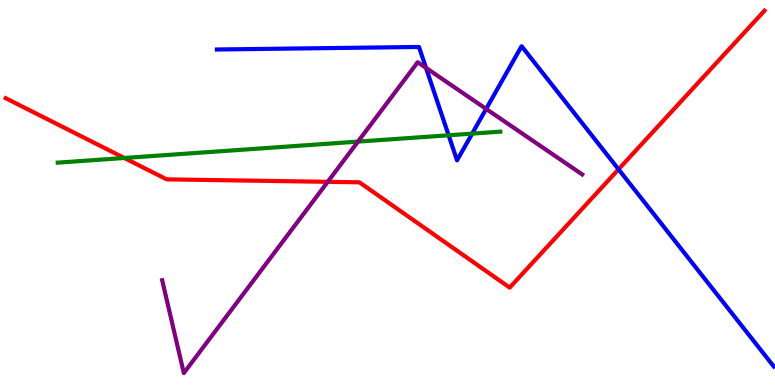[{'lines': ['blue', 'red'], 'intersections': [{'x': 7.98, 'y': 5.6}]}, {'lines': ['green', 'red'], 'intersections': [{'x': 1.6, 'y': 5.9}]}, {'lines': ['purple', 'red'], 'intersections': [{'x': 4.23, 'y': 5.28}]}, {'lines': ['blue', 'green'], 'intersections': [{'x': 5.79, 'y': 6.49}, {'x': 6.09, 'y': 6.53}]}, {'lines': ['blue', 'purple'], 'intersections': [{'x': 5.5, 'y': 8.24}, {'x': 6.27, 'y': 7.17}]}, {'lines': ['green', 'purple'], 'intersections': [{'x': 4.62, 'y': 6.32}]}]